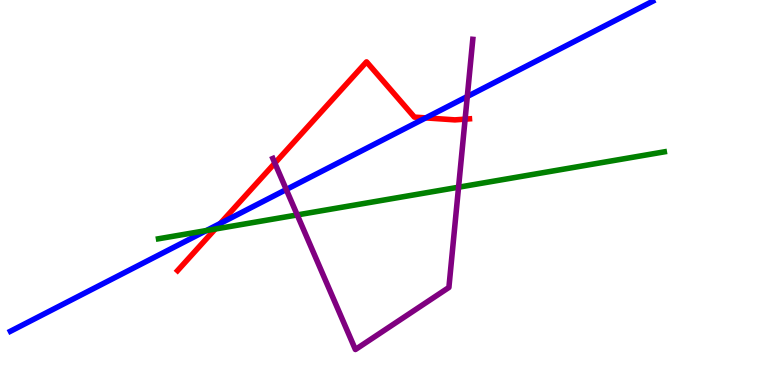[{'lines': ['blue', 'red'], 'intersections': [{'x': 2.84, 'y': 4.2}, {'x': 5.49, 'y': 6.94}]}, {'lines': ['green', 'red'], 'intersections': [{'x': 2.78, 'y': 4.05}]}, {'lines': ['purple', 'red'], 'intersections': [{'x': 3.55, 'y': 5.76}, {'x': 6.0, 'y': 6.91}]}, {'lines': ['blue', 'green'], 'intersections': [{'x': 2.66, 'y': 4.01}]}, {'lines': ['blue', 'purple'], 'intersections': [{'x': 3.69, 'y': 5.08}, {'x': 6.03, 'y': 7.49}]}, {'lines': ['green', 'purple'], 'intersections': [{'x': 3.84, 'y': 4.42}, {'x': 5.92, 'y': 5.14}]}]